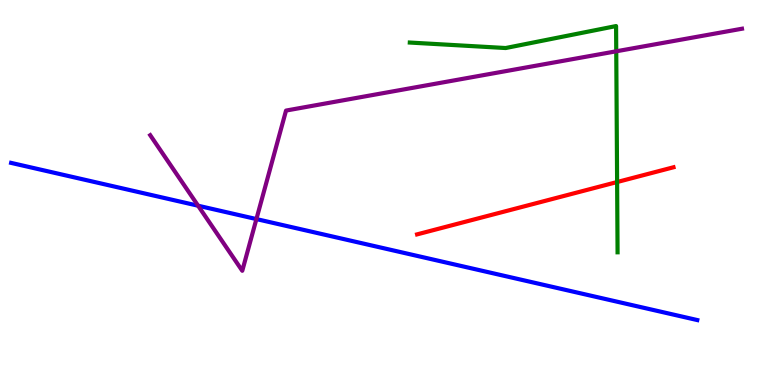[{'lines': ['blue', 'red'], 'intersections': []}, {'lines': ['green', 'red'], 'intersections': [{'x': 7.96, 'y': 5.27}]}, {'lines': ['purple', 'red'], 'intersections': []}, {'lines': ['blue', 'green'], 'intersections': []}, {'lines': ['blue', 'purple'], 'intersections': [{'x': 2.56, 'y': 4.66}, {'x': 3.31, 'y': 4.31}]}, {'lines': ['green', 'purple'], 'intersections': [{'x': 7.95, 'y': 8.67}]}]